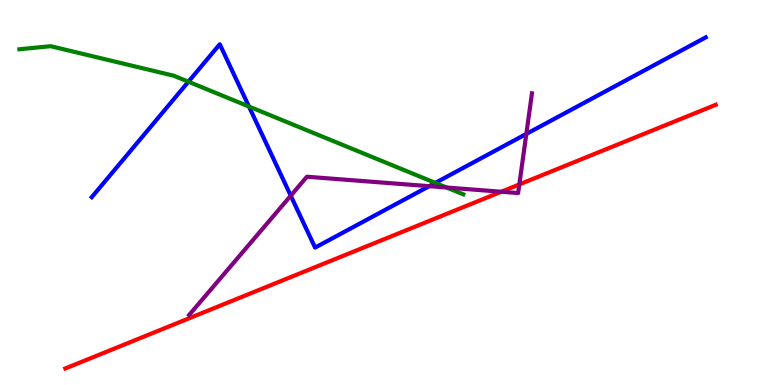[{'lines': ['blue', 'red'], 'intersections': []}, {'lines': ['green', 'red'], 'intersections': []}, {'lines': ['purple', 'red'], 'intersections': [{'x': 6.47, 'y': 5.02}, {'x': 6.7, 'y': 5.21}]}, {'lines': ['blue', 'green'], 'intersections': [{'x': 2.43, 'y': 7.88}, {'x': 3.21, 'y': 7.23}, {'x': 5.62, 'y': 5.25}]}, {'lines': ['blue', 'purple'], 'intersections': [{'x': 3.75, 'y': 4.92}, {'x': 5.54, 'y': 5.16}, {'x': 6.79, 'y': 6.52}]}, {'lines': ['green', 'purple'], 'intersections': [{'x': 5.76, 'y': 5.13}]}]